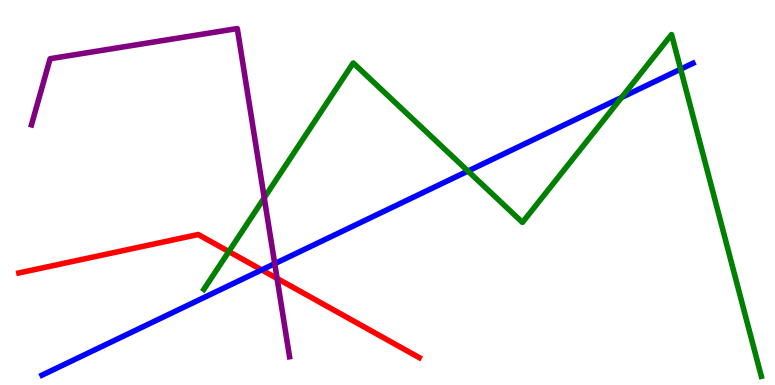[{'lines': ['blue', 'red'], 'intersections': [{'x': 3.38, 'y': 2.99}]}, {'lines': ['green', 'red'], 'intersections': [{'x': 2.95, 'y': 3.47}]}, {'lines': ['purple', 'red'], 'intersections': [{'x': 3.58, 'y': 2.77}]}, {'lines': ['blue', 'green'], 'intersections': [{'x': 6.04, 'y': 5.56}, {'x': 8.02, 'y': 7.47}, {'x': 8.78, 'y': 8.2}]}, {'lines': ['blue', 'purple'], 'intersections': [{'x': 3.54, 'y': 3.15}]}, {'lines': ['green', 'purple'], 'intersections': [{'x': 3.41, 'y': 4.86}]}]